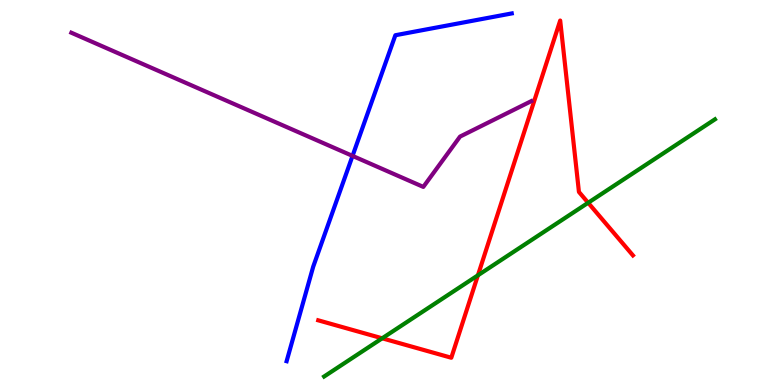[{'lines': ['blue', 'red'], 'intersections': []}, {'lines': ['green', 'red'], 'intersections': [{'x': 4.93, 'y': 1.21}, {'x': 6.17, 'y': 2.85}, {'x': 7.59, 'y': 4.73}]}, {'lines': ['purple', 'red'], 'intersections': []}, {'lines': ['blue', 'green'], 'intersections': []}, {'lines': ['blue', 'purple'], 'intersections': [{'x': 4.55, 'y': 5.95}]}, {'lines': ['green', 'purple'], 'intersections': []}]